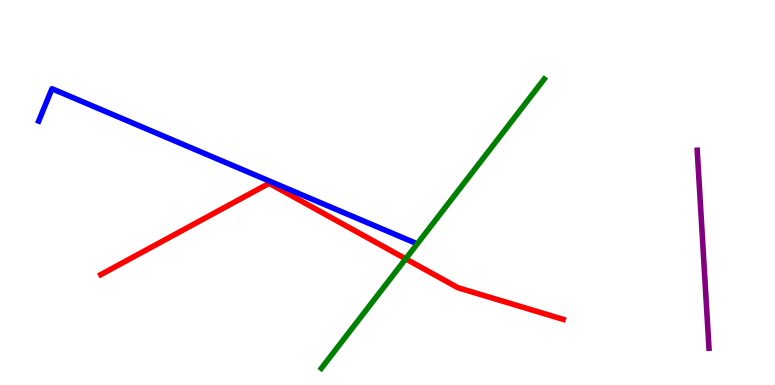[{'lines': ['blue', 'red'], 'intersections': []}, {'lines': ['green', 'red'], 'intersections': [{'x': 5.23, 'y': 3.28}]}, {'lines': ['purple', 'red'], 'intersections': []}, {'lines': ['blue', 'green'], 'intersections': []}, {'lines': ['blue', 'purple'], 'intersections': []}, {'lines': ['green', 'purple'], 'intersections': []}]